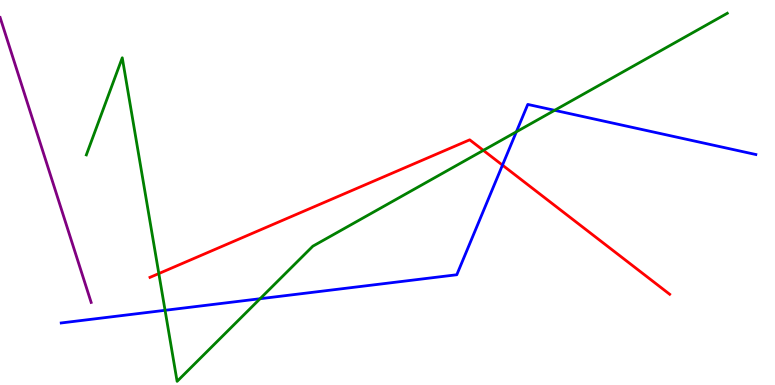[{'lines': ['blue', 'red'], 'intersections': [{'x': 6.48, 'y': 5.71}]}, {'lines': ['green', 'red'], 'intersections': [{'x': 2.05, 'y': 2.89}, {'x': 6.24, 'y': 6.09}]}, {'lines': ['purple', 'red'], 'intersections': []}, {'lines': ['blue', 'green'], 'intersections': [{'x': 2.13, 'y': 1.94}, {'x': 3.36, 'y': 2.24}, {'x': 6.66, 'y': 6.58}, {'x': 7.16, 'y': 7.13}]}, {'lines': ['blue', 'purple'], 'intersections': []}, {'lines': ['green', 'purple'], 'intersections': []}]